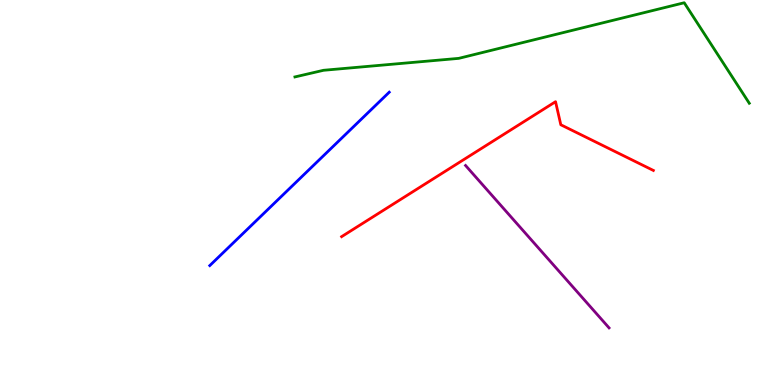[{'lines': ['blue', 'red'], 'intersections': []}, {'lines': ['green', 'red'], 'intersections': []}, {'lines': ['purple', 'red'], 'intersections': []}, {'lines': ['blue', 'green'], 'intersections': []}, {'lines': ['blue', 'purple'], 'intersections': []}, {'lines': ['green', 'purple'], 'intersections': []}]